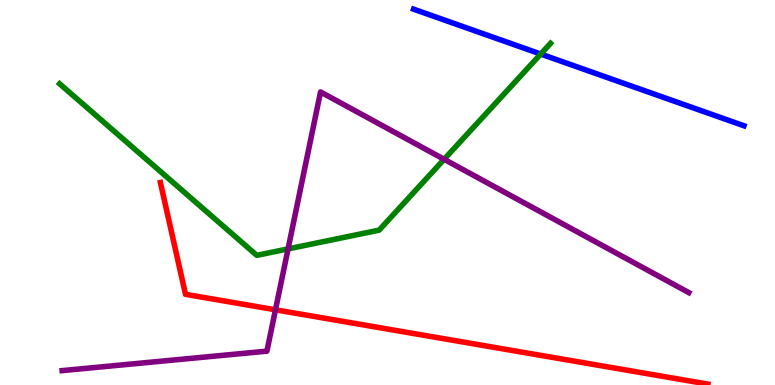[{'lines': ['blue', 'red'], 'intersections': []}, {'lines': ['green', 'red'], 'intersections': []}, {'lines': ['purple', 'red'], 'intersections': [{'x': 3.55, 'y': 1.95}]}, {'lines': ['blue', 'green'], 'intersections': [{'x': 6.98, 'y': 8.6}]}, {'lines': ['blue', 'purple'], 'intersections': []}, {'lines': ['green', 'purple'], 'intersections': [{'x': 3.72, 'y': 3.54}, {'x': 5.73, 'y': 5.86}]}]